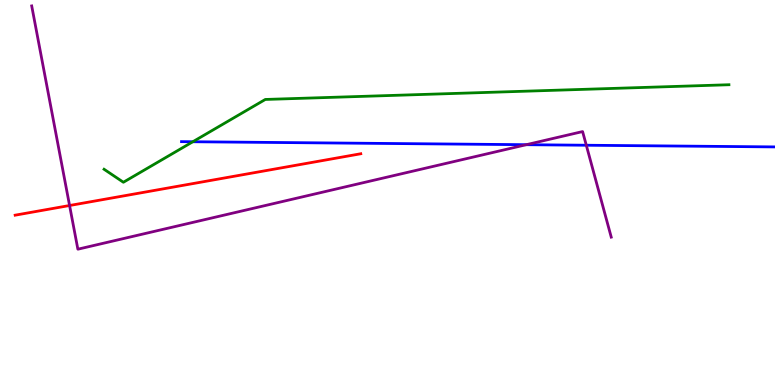[{'lines': ['blue', 'red'], 'intersections': []}, {'lines': ['green', 'red'], 'intersections': []}, {'lines': ['purple', 'red'], 'intersections': [{'x': 0.898, 'y': 4.66}]}, {'lines': ['blue', 'green'], 'intersections': [{'x': 2.49, 'y': 6.32}]}, {'lines': ['blue', 'purple'], 'intersections': [{'x': 6.79, 'y': 6.24}, {'x': 7.57, 'y': 6.23}]}, {'lines': ['green', 'purple'], 'intersections': []}]